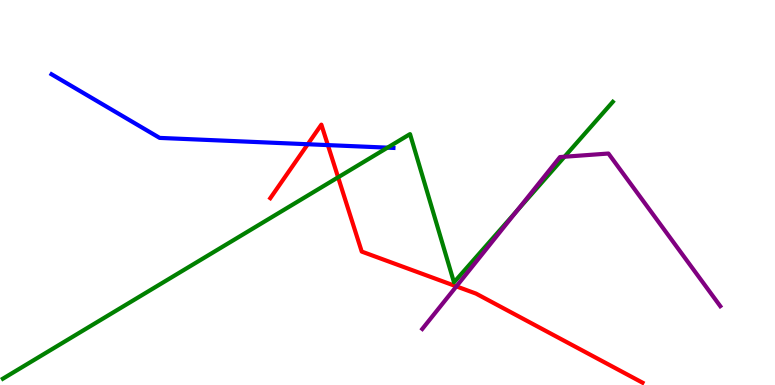[{'lines': ['blue', 'red'], 'intersections': [{'x': 3.97, 'y': 6.25}, {'x': 4.23, 'y': 6.23}]}, {'lines': ['green', 'red'], 'intersections': [{'x': 4.36, 'y': 5.39}]}, {'lines': ['purple', 'red'], 'intersections': [{'x': 5.89, 'y': 2.56}]}, {'lines': ['blue', 'green'], 'intersections': [{'x': 5.0, 'y': 6.16}]}, {'lines': ['blue', 'purple'], 'intersections': []}, {'lines': ['green', 'purple'], 'intersections': [{'x': 6.67, 'y': 4.52}, {'x': 7.28, 'y': 5.93}]}]